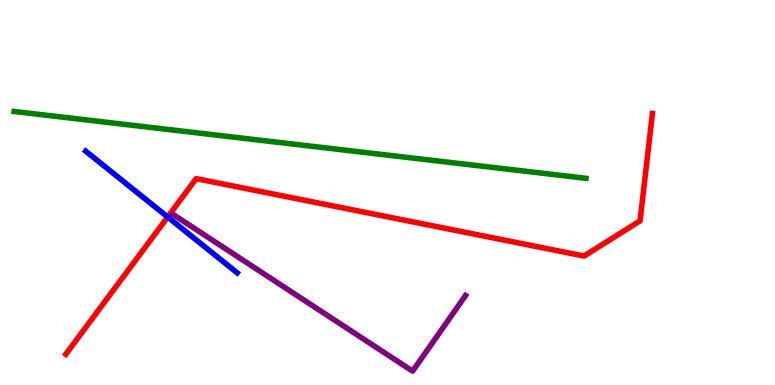[{'lines': ['blue', 'red'], 'intersections': [{'x': 2.16, 'y': 4.36}]}, {'lines': ['green', 'red'], 'intersections': []}, {'lines': ['purple', 'red'], 'intersections': []}, {'lines': ['blue', 'green'], 'intersections': []}, {'lines': ['blue', 'purple'], 'intersections': []}, {'lines': ['green', 'purple'], 'intersections': []}]